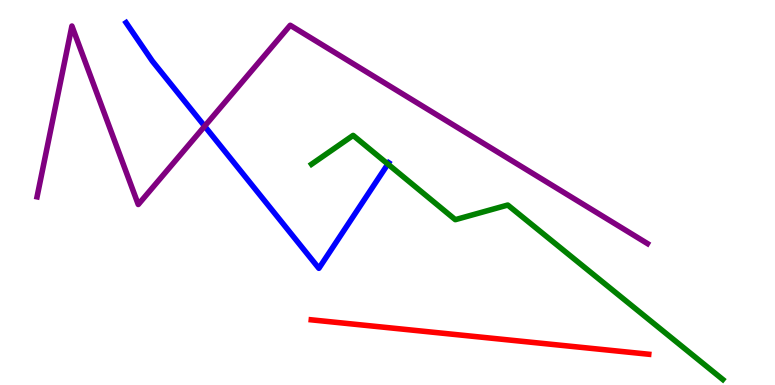[{'lines': ['blue', 'red'], 'intersections': []}, {'lines': ['green', 'red'], 'intersections': []}, {'lines': ['purple', 'red'], 'intersections': []}, {'lines': ['blue', 'green'], 'intersections': [{'x': 5.0, 'y': 5.74}]}, {'lines': ['blue', 'purple'], 'intersections': [{'x': 2.64, 'y': 6.72}]}, {'lines': ['green', 'purple'], 'intersections': []}]